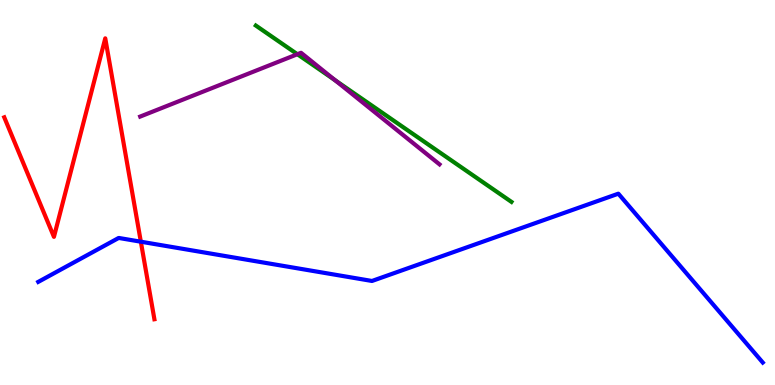[{'lines': ['blue', 'red'], 'intersections': [{'x': 1.82, 'y': 3.72}]}, {'lines': ['green', 'red'], 'intersections': []}, {'lines': ['purple', 'red'], 'intersections': []}, {'lines': ['blue', 'green'], 'intersections': []}, {'lines': ['blue', 'purple'], 'intersections': []}, {'lines': ['green', 'purple'], 'intersections': [{'x': 3.84, 'y': 8.59}, {'x': 4.33, 'y': 7.91}]}]